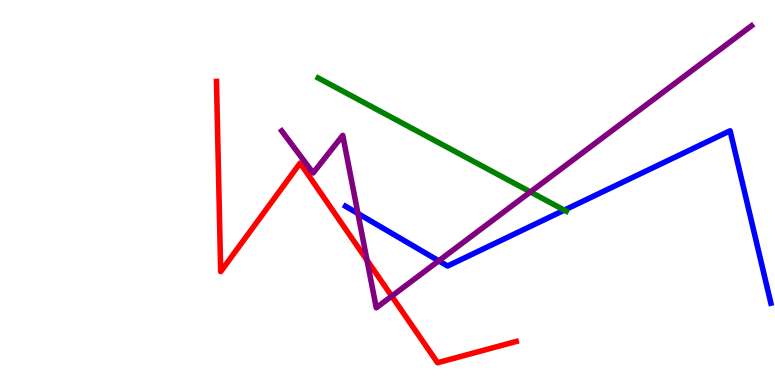[{'lines': ['blue', 'red'], 'intersections': []}, {'lines': ['green', 'red'], 'intersections': []}, {'lines': ['purple', 'red'], 'intersections': [{'x': 4.74, 'y': 3.24}, {'x': 5.05, 'y': 2.31}]}, {'lines': ['blue', 'green'], 'intersections': [{'x': 7.28, 'y': 4.54}]}, {'lines': ['blue', 'purple'], 'intersections': [{'x': 4.62, 'y': 4.45}, {'x': 5.66, 'y': 3.23}]}, {'lines': ['green', 'purple'], 'intersections': [{'x': 6.84, 'y': 5.01}]}]